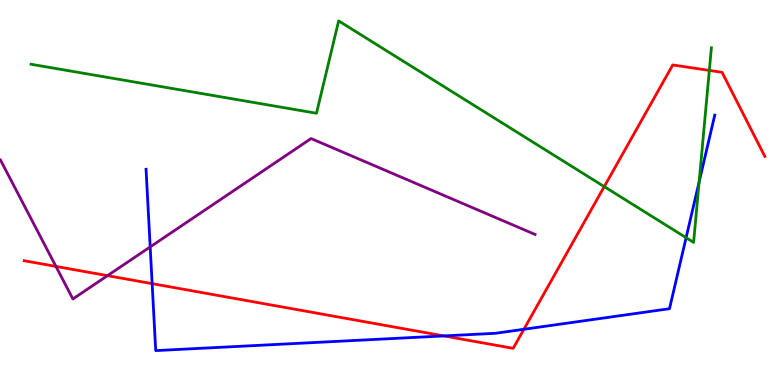[{'lines': ['blue', 'red'], 'intersections': [{'x': 1.96, 'y': 2.63}, {'x': 5.73, 'y': 1.27}, {'x': 6.76, 'y': 1.45}]}, {'lines': ['green', 'red'], 'intersections': [{'x': 7.8, 'y': 5.15}, {'x': 9.15, 'y': 8.17}]}, {'lines': ['purple', 'red'], 'intersections': [{'x': 0.722, 'y': 3.08}, {'x': 1.39, 'y': 2.84}]}, {'lines': ['blue', 'green'], 'intersections': [{'x': 8.85, 'y': 3.83}, {'x': 9.02, 'y': 5.27}]}, {'lines': ['blue', 'purple'], 'intersections': [{'x': 1.94, 'y': 3.59}]}, {'lines': ['green', 'purple'], 'intersections': []}]